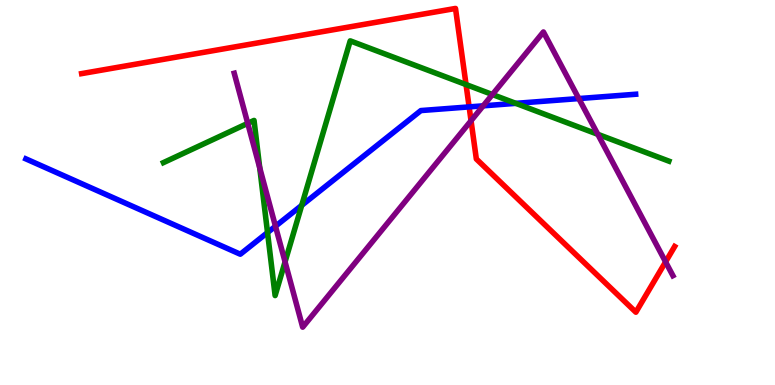[{'lines': ['blue', 'red'], 'intersections': [{'x': 6.05, 'y': 7.22}]}, {'lines': ['green', 'red'], 'intersections': [{'x': 6.01, 'y': 7.8}]}, {'lines': ['purple', 'red'], 'intersections': [{'x': 6.08, 'y': 6.86}, {'x': 8.59, 'y': 3.2}]}, {'lines': ['blue', 'green'], 'intersections': [{'x': 3.45, 'y': 3.96}, {'x': 3.89, 'y': 4.67}, {'x': 6.66, 'y': 7.32}]}, {'lines': ['blue', 'purple'], 'intersections': [{'x': 3.55, 'y': 4.12}, {'x': 6.23, 'y': 7.25}, {'x': 7.47, 'y': 7.44}]}, {'lines': ['green', 'purple'], 'intersections': [{'x': 3.2, 'y': 6.8}, {'x': 3.35, 'y': 5.64}, {'x': 3.68, 'y': 3.2}, {'x': 6.35, 'y': 7.54}, {'x': 7.71, 'y': 6.51}]}]